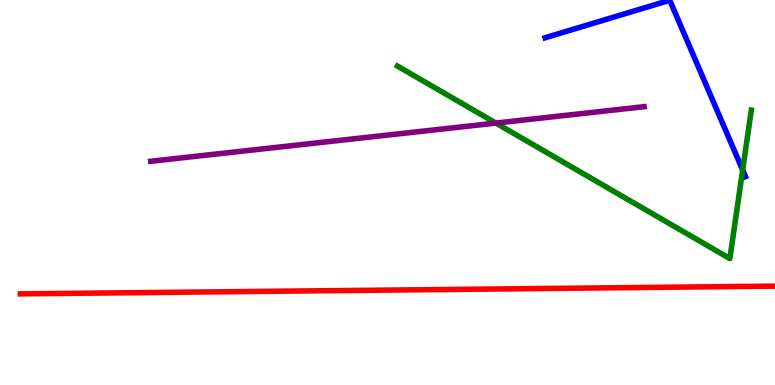[{'lines': ['blue', 'red'], 'intersections': []}, {'lines': ['green', 'red'], 'intersections': []}, {'lines': ['purple', 'red'], 'intersections': []}, {'lines': ['blue', 'green'], 'intersections': [{'x': 9.58, 'y': 5.58}]}, {'lines': ['blue', 'purple'], 'intersections': []}, {'lines': ['green', 'purple'], 'intersections': [{'x': 6.4, 'y': 6.8}]}]